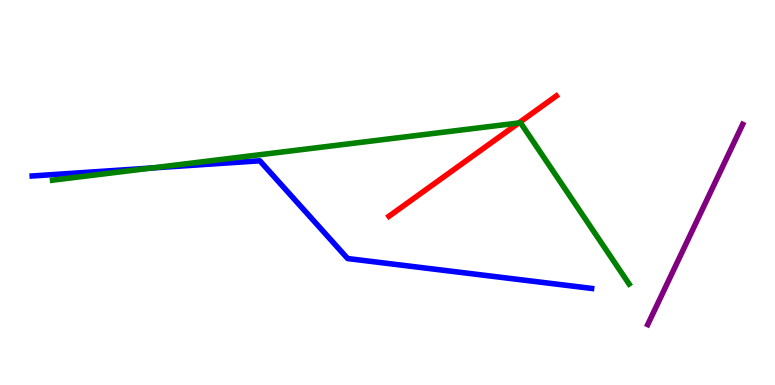[{'lines': ['blue', 'red'], 'intersections': []}, {'lines': ['green', 'red'], 'intersections': [{'x': 6.69, 'y': 6.81}]}, {'lines': ['purple', 'red'], 'intersections': []}, {'lines': ['blue', 'green'], 'intersections': [{'x': 1.96, 'y': 5.64}]}, {'lines': ['blue', 'purple'], 'intersections': []}, {'lines': ['green', 'purple'], 'intersections': []}]